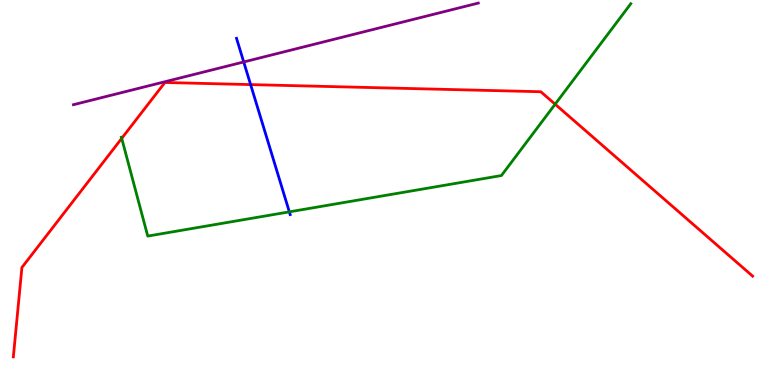[{'lines': ['blue', 'red'], 'intersections': [{'x': 3.23, 'y': 7.8}]}, {'lines': ['green', 'red'], 'intersections': [{'x': 1.57, 'y': 6.41}, {'x': 7.16, 'y': 7.29}]}, {'lines': ['purple', 'red'], 'intersections': []}, {'lines': ['blue', 'green'], 'intersections': [{'x': 3.73, 'y': 4.5}]}, {'lines': ['blue', 'purple'], 'intersections': [{'x': 3.14, 'y': 8.39}]}, {'lines': ['green', 'purple'], 'intersections': []}]